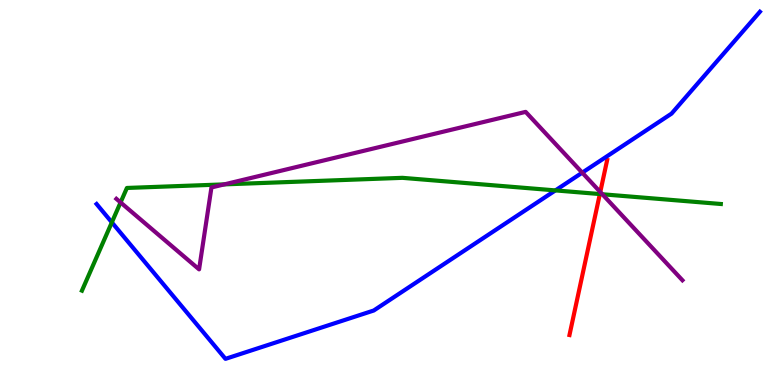[{'lines': ['blue', 'red'], 'intersections': []}, {'lines': ['green', 'red'], 'intersections': [{'x': 7.74, 'y': 4.96}]}, {'lines': ['purple', 'red'], 'intersections': [{'x': 7.75, 'y': 5.01}]}, {'lines': ['blue', 'green'], 'intersections': [{'x': 1.44, 'y': 4.22}, {'x': 7.17, 'y': 5.05}]}, {'lines': ['blue', 'purple'], 'intersections': [{'x': 7.51, 'y': 5.52}]}, {'lines': ['green', 'purple'], 'intersections': [{'x': 1.56, 'y': 4.74}, {'x': 2.89, 'y': 5.21}, {'x': 7.77, 'y': 4.95}]}]